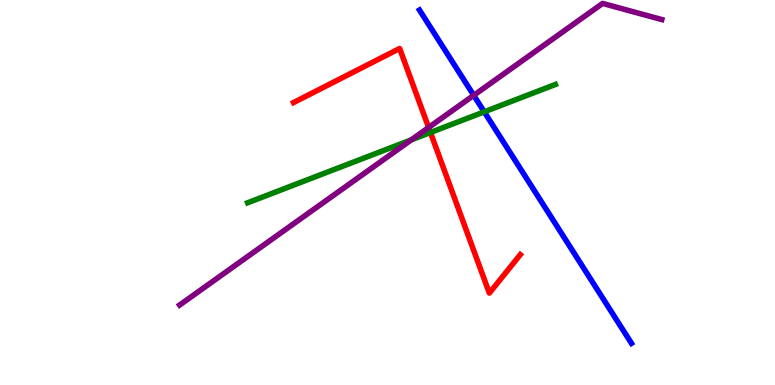[{'lines': ['blue', 'red'], 'intersections': []}, {'lines': ['green', 'red'], 'intersections': [{'x': 5.55, 'y': 6.56}]}, {'lines': ['purple', 'red'], 'intersections': [{'x': 5.53, 'y': 6.69}]}, {'lines': ['blue', 'green'], 'intersections': [{'x': 6.25, 'y': 7.1}]}, {'lines': ['blue', 'purple'], 'intersections': [{'x': 6.11, 'y': 7.52}]}, {'lines': ['green', 'purple'], 'intersections': [{'x': 5.31, 'y': 6.37}]}]